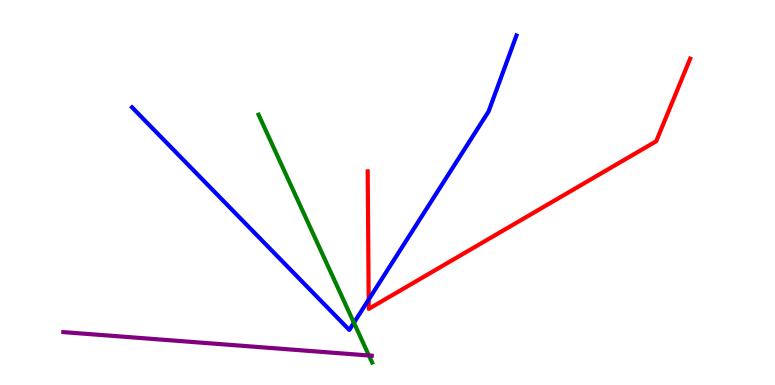[{'lines': ['blue', 'red'], 'intersections': [{'x': 4.76, 'y': 2.22}]}, {'lines': ['green', 'red'], 'intersections': []}, {'lines': ['purple', 'red'], 'intersections': []}, {'lines': ['blue', 'green'], 'intersections': [{'x': 4.57, 'y': 1.62}]}, {'lines': ['blue', 'purple'], 'intersections': []}, {'lines': ['green', 'purple'], 'intersections': [{'x': 4.76, 'y': 0.766}]}]